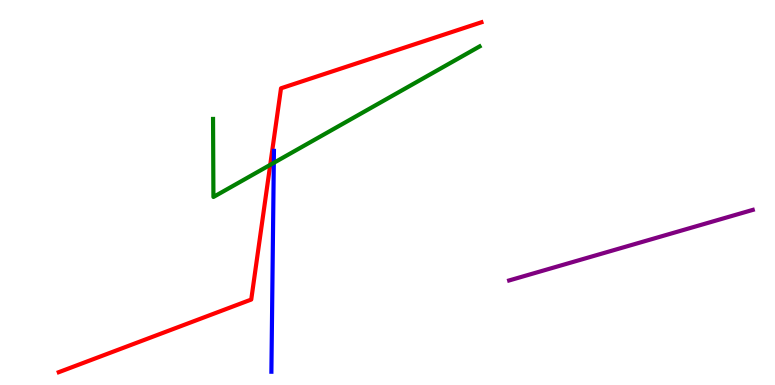[{'lines': ['blue', 'red'], 'intersections': []}, {'lines': ['green', 'red'], 'intersections': [{'x': 3.49, 'y': 5.72}]}, {'lines': ['purple', 'red'], 'intersections': []}, {'lines': ['blue', 'green'], 'intersections': [{'x': 3.53, 'y': 5.77}]}, {'lines': ['blue', 'purple'], 'intersections': []}, {'lines': ['green', 'purple'], 'intersections': []}]